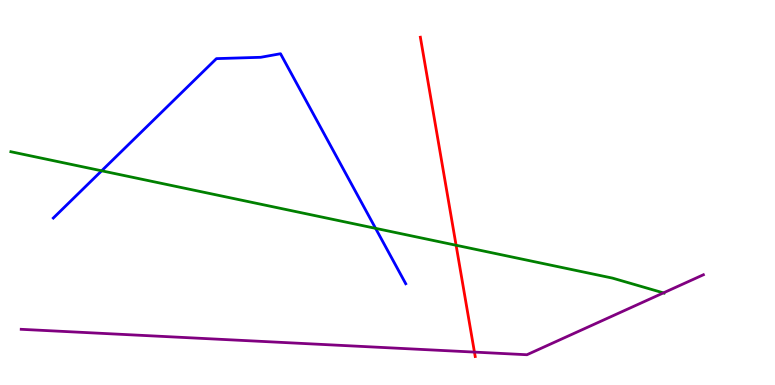[{'lines': ['blue', 'red'], 'intersections': []}, {'lines': ['green', 'red'], 'intersections': [{'x': 5.89, 'y': 3.63}]}, {'lines': ['purple', 'red'], 'intersections': [{'x': 6.12, 'y': 0.855}]}, {'lines': ['blue', 'green'], 'intersections': [{'x': 1.31, 'y': 5.56}, {'x': 4.85, 'y': 4.07}]}, {'lines': ['blue', 'purple'], 'intersections': []}, {'lines': ['green', 'purple'], 'intersections': [{'x': 8.56, 'y': 2.39}]}]